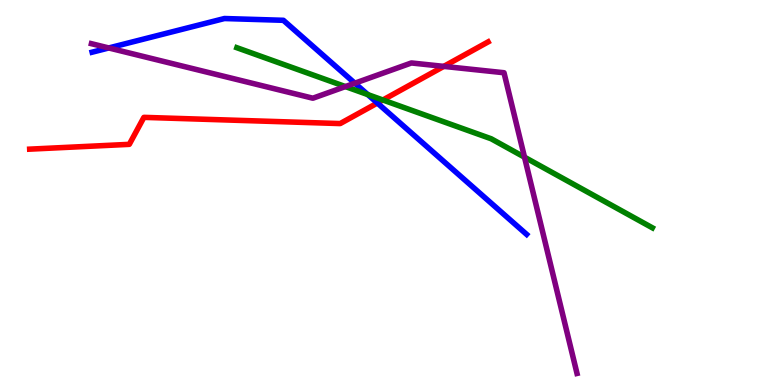[{'lines': ['blue', 'red'], 'intersections': [{'x': 4.87, 'y': 7.32}]}, {'lines': ['green', 'red'], 'intersections': [{'x': 4.94, 'y': 7.4}]}, {'lines': ['purple', 'red'], 'intersections': [{'x': 5.73, 'y': 8.28}]}, {'lines': ['blue', 'green'], 'intersections': [{'x': 4.75, 'y': 7.54}]}, {'lines': ['blue', 'purple'], 'intersections': [{'x': 1.4, 'y': 8.75}, {'x': 4.58, 'y': 7.84}]}, {'lines': ['green', 'purple'], 'intersections': [{'x': 4.46, 'y': 7.75}, {'x': 6.77, 'y': 5.92}]}]